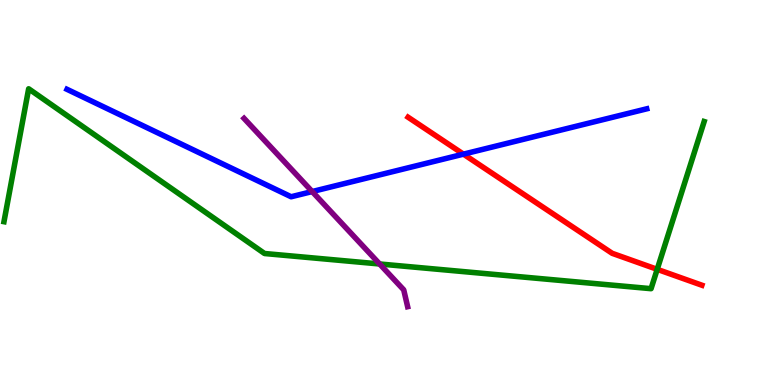[{'lines': ['blue', 'red'], 'intersections': [{'x': 5.98, 'y': 6.0}]}, {'lines': ['green', 'red'], 'intersections': [{'x': 8.48, 'y': 3.0}]}, {'lines': ['purple', 'red'], 'intersections': []}, {'lines': ['blue', 'green'], 'intersections': []}, {'lines': ['blue', 'purple'], 'intersections': [{'x': 4.03, 'y': 5.02}]}, {'lines': ['green', 'purple'], 'intersections': [{'x': 4.9, 'y': 3.14}]}]